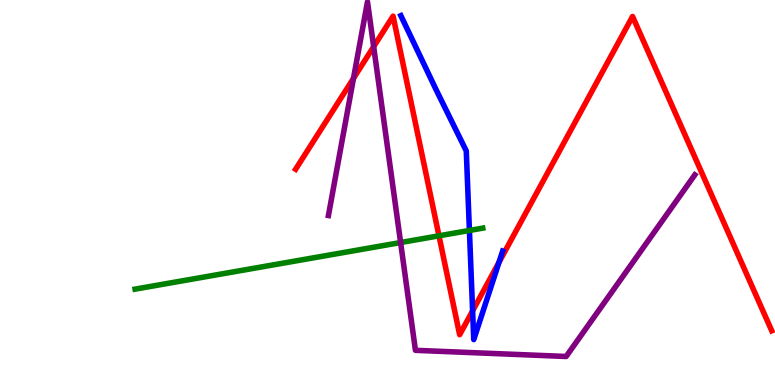[{'lines': ['blue', 'red'], 'intersections': [{'x': 6.1, 'y': 1.93}, {'x': 6.44, 'y': 3.19}]}, {'lines': ['green', 'red'], 'intersections': [{'x': 5.66, 'y': 3.88}]}, {'lines': ['purple', 'red'], 'intersections': [{'x': 4.56, 'y': 7.97}, {'x': 4.82, 'y': 8.79}]}, {'lines': ['blue', 'green'], 'intersections': [{'x': 6.06, 'y': 4.01}]}, {'lines': ['blue', 'purple'], 'intersections': []}, {'lines': ['green', 'purple'], 'intersections': [{'x': 5.17, 'y': 3.7}]}]